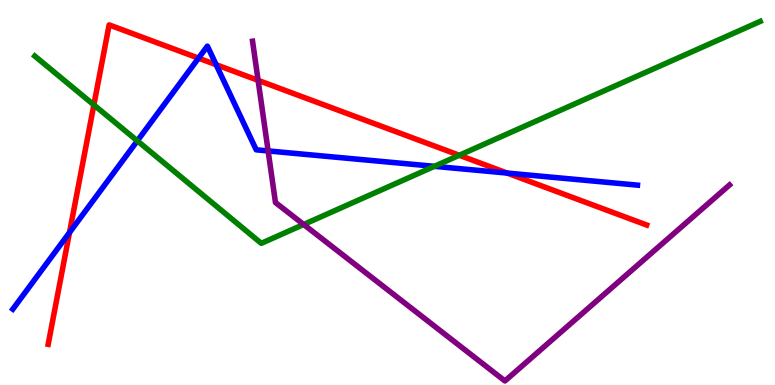[{'lines': ['blue', 'red'], 'intersections': [{'x': 0.897, 'y': 3.96}, {'x': 2.56, 'y': 8.49}, {'x': 2.79, 'y': 8.32}, {'x': 6.54, 'y': 5.5}]}, {'lines': ['green', 'red'], 'intersections': [{'x': 1.21, 'y': 7.28}, {'x': 5.93, 'y': 5.97}]}, {'lines': ['purple', 'red'], 'intersections': [{'x': 3.33, 'y': 7.91}]}, {'lines': ['blue', 'green'], 'intersections': [{'x': 1.77, 'y': 6.34}, {'x': 5.61, 'y': 5.68}]}, {'lines': ['blue', 'purple'], 'intersections': [{'x': 3.46, 'y': 6.08}]}, {'lines': ['green', 'purple'], 'intersections': [{'x': 3.92, 'y': 4.17}]}]